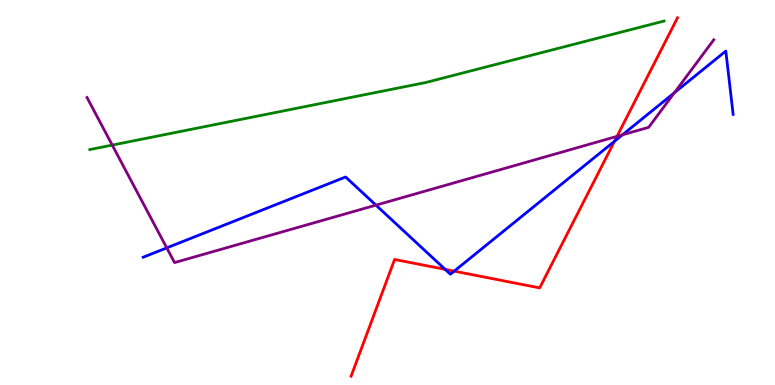[{'lines': ['blue', 'red'], 'intersections': [{'x': 5.74, 'y': 3.0}, {'x': 5.86, 'y': 2.96}, {'x': 7.93, 'y': 6.33}]}, {'lines': ['green', 'red'], 'intersections': []}, {'lines': ['purple', 'red'], 'intersections': [{'x': 7.96, 'y': 6.46}]}, {'lines': ['blue', 'green'], 'intersections': []}, {'lines': ['blue', 'purple'], 'intersections': [{'x': 2.15, 'y': 3.56}, {'x': 4.85, 'y': 4.67}, {'x': 8.03, 'y': 6.5}, {'x': 8.7, 'y': 7.59}]}, {'lines': ['green', 'purple'], 'intersections': [{'x': 1.45, 'y': 6.23}]}]